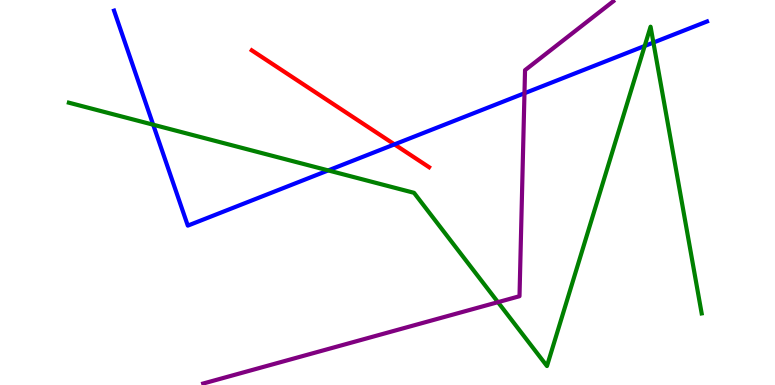[{'lines': ['blue', 'red'], 'intersections': [{'x': 5.09, 'y': 6.25}]}, {'lines': ['green', 'red'], 'intersections': []}, {'lines': ['purple', 'red'], 'intersections': []}, {'lines': ['blue', 'green'], 'intersections': [{'x': 1.98, 'y': 6.76}, {'x': 4.24, 'y': 5.57}, {'x': 8.32, 'y': 8.81}, {'x': 8.43, 'y': 8.89}]}, {'lines': ['blue', 'purple'], 'intersections': [{'x': 6.77, 'y': 7.58}]}, {'lines': ['green', 'purple'], 'intersections': [{'x': 6.43, 'y': 2.15}]}]